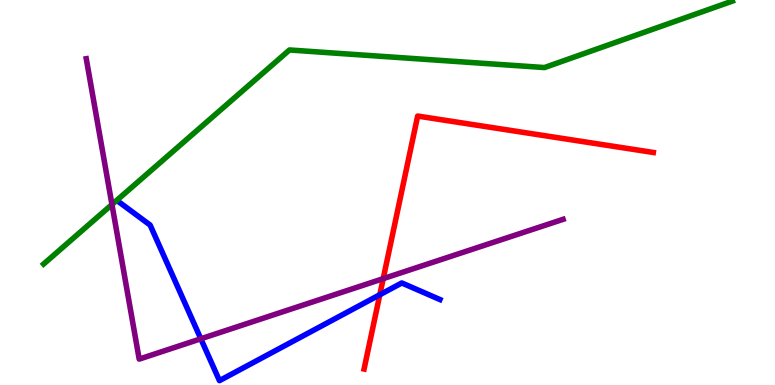[{'lines': ['blue', 'red'], 'intersections': [{'x': 4.9, 'y': 2.34}]}, {'lines': ['green', 'red'], 'intersections': []}, {'lines': ['purple', 'red'], 'intersections': [{'x': 4.94, 'y': 2.76}]}, {'lines': ['blue', 'green'], 'intersections': []}, {'lines': ['blue', 'purple'], 'intersections': [{'x': 2.59, 'y': 1.2}]}, {'lines': ['green', 'purple'], 'intersections': [{'x': 1.44, 'y': 4.69}]}]